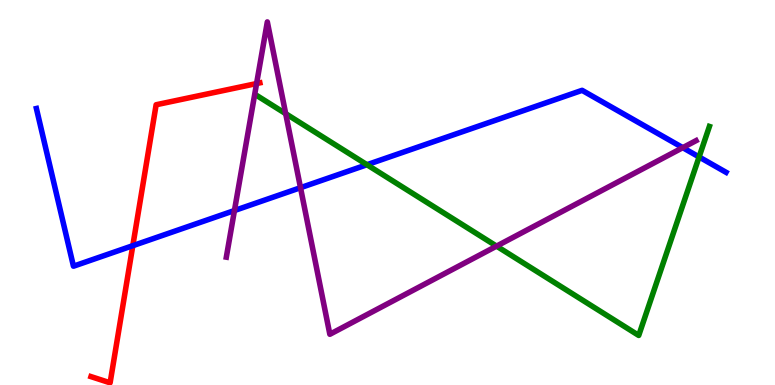[{'lines': ['blue', 'red'], 'intersections': [{'x': 1.71, 'y': 3.62}]}, {'lines': ['green', 'red'], 'intersections': []}, {'lines': ['purple', 'red'], 'intersections': [{'x': 3.31, 'y': 7.83}]}, {'lines': ['blue', 'green'], 'intersections': [{'x': 4.74, 'y': 5.72}, {'x': 9.02, 'y': 5.92}]}, {'lines': ['blue', 'purple'], 'intersections': [{'x': 3.03, 'y': 4.53}, {'x': 3.88, 'y': 5.12}, {'x': 8.81, 'y': 6.16}]}, {'lines': ['green', 'purple'], 'intersections': [{'x': 3.69, 'y': 7.05}, {'x': 6.41, 'y': 3.61}]}]